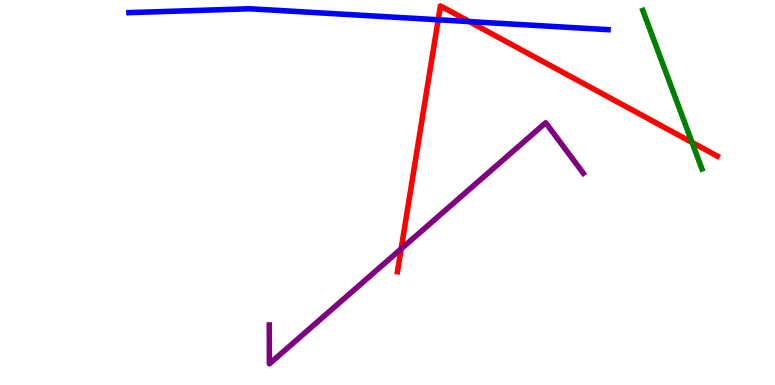[{'lines': ['blue', 'red'], 'intersections': [{'x': 5.65, 'y': 9.49}, {'x': 6.06, 'y': 9.44}]}, {'lines': ['green', 'red'], 'intersections': [{'x': 8.93, 'y': 6.3}]}, {'lines': ['purple', 'red'], 'intersections': [{'x': 5.18, 'y': 3.54}]}, {'lines': ['blue', 'green'], 'intersections': []}, {'lines': ['blue', 'purple'], 'intersections': []}, {'lines': ['green', 'purple'], 'intersections': []}]